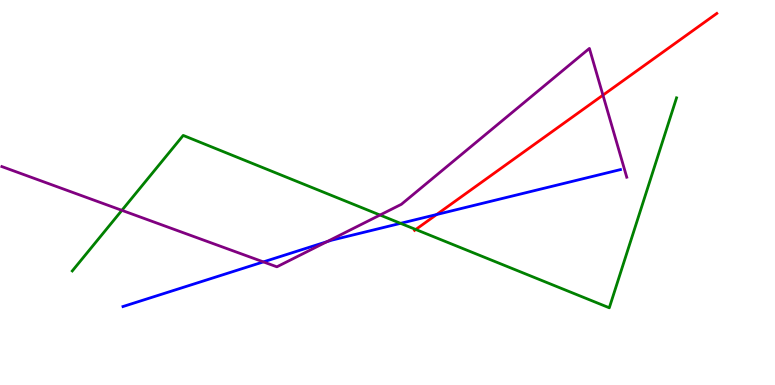[{'lines': ['blue', 'red'], 'intersections': [{'x': 5.63, 'y': 4.43}]}, {'lines': ['green', 'red'], 'intersections': [{'x': 5.36, 'y': 4.04}]}, {'lines': ['purple', 'red'], 'intersections': [{'x': 7.78, 'y': 7.53}]}, {'lines': ['blue', 'green'], 'intersections': [{'x': 5.17, 'y': 4.2}]}, {'lines': ['blue', 'purple'], 'intersections': [{'x': 3.4, 'y': 3.2}, {'x': 4.22, 'y': 3.72}]}, {'lines': ['green', 'purple'], 'intersections': [{'x': 1.57, 'y': 4.54}, {'x': 4.9, 'y': 4.41}]}]